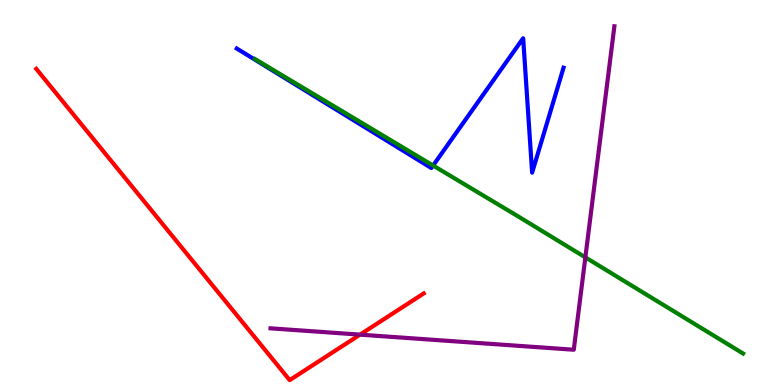[{'lines': ['blue', 'red'], 'intersections': []}, {'lines': ['green', 'red'], 'intersections': []}, {'lines': ['purple', 'red'], 'intersections': [{'x': 4.65, 'y': 1.31}]}, {'lines': ['blue', 'green'], 'intersections': [{'x': 5.59, 'y': 5.7}]}, {'lines': ['blue', 'purple'], 'intersections': []}, {'lines': ['green', 'purple'], 'intersections': [{'x': 7.55, 'y': 3.32}]}]